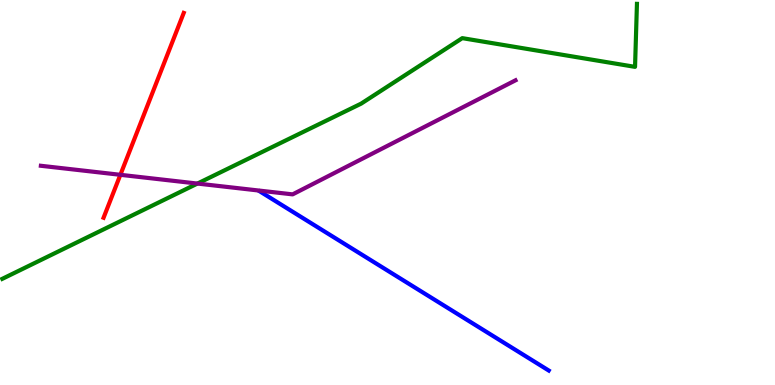[{'lines': ['blue', 'red'], 'intersections': []}, {'lines': ['green', 'red'], 'intersections': []}, {'lines': ['purple', 'red'], 'intersections': [{'x': 1.55, 'y': 5.46}]}, {'lines': ['blue', 'green'], 'intersections': []}, {'lines': ['blue', 'purple'], 'intersections': []}, {'lines': ['green', 'purple'], 'intersections': [{'x': 2.55, 'y': 5.23}]}]